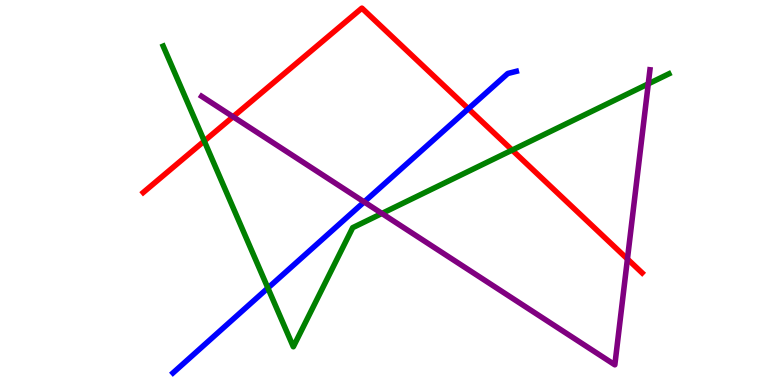[{'lines': ['blue', 'red'], 'intersections': [{'x': 6.04, 'y': 7.18}]}, {'lines': ['green', 'red'], 'intersections': [{'x': 2.64, 'y': 6.34}, {'x': 6.61, 'y': 6.1}]}, {'lines': ['purple', 'red'], 'intersections': [{'x': 3.01, 'y': 6.97}, {'x': 8.1, 'y': 3.27}]}, {'lines': ['blue', 'green'], 'intersections': [{'x': 3.46, 'y': 2.52}]}, {'lines': ['blue', 'purple'], 'intersections': [{'x': 4.7, 'y': 4.76}]}, {'lines': ['green', 'purple'], 'intersections': [{'x': 4.93, 'y': 4.46}, {'x': 8.36, 'y': 7.82}]}]